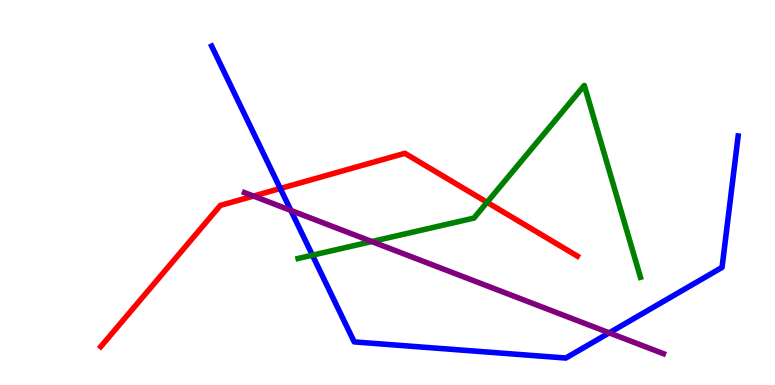[{'lines': ['blue', 'red'], 'intersections': [{'x': 3.62, 'y': 5.1}]}, {'lines': ['green', 'red'], 'intersections': [{'x': 6.28, 'y': 4.75}]}, {'lines': ['purple', 'red'], 'intersections': [{'x': 3.27, 'y': 4.91}]}, {'lines': ['blue', 'green'], 'intersections': [{'x': 4.03, 'y': 3.37}]}, {'lines': ['blue', 'purple'], 'intersections': [{'x': 3.75, 'y': 4.53}, {'x': 7.86, 'y': 1.35}]}, {'lines': ['green', 'purple'], 'intersections': [{'x': 4.8, 'y': 3.73}]}]